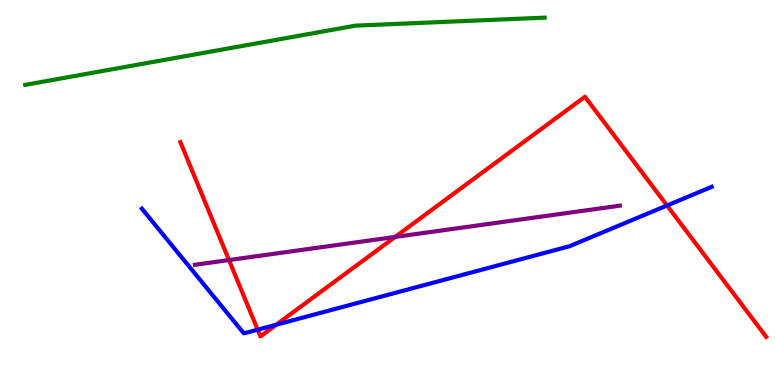[{'lines': ['blue', 'red'], 'intersections': [{'x': 3.32, 'y': 1.44}, {'x': 3.57, 'y': 1.57}, {'x': 8.61, 'y': 4.66}]}, {'lines': ['green', 'red'], 'intersections': []}, {'lines': ['purple', 'red'], 'intersections': [{'x': 2.95, 'y': 3.25}, {'x': 5.1, 'y': 3.85}]}, {'lines': ['blue', 'green'], 'intersections': []}, {'lines': ['blue', 'purple'], 'intersections': []}, {'lines': ['green', 'purple'], 'intersections': []}]